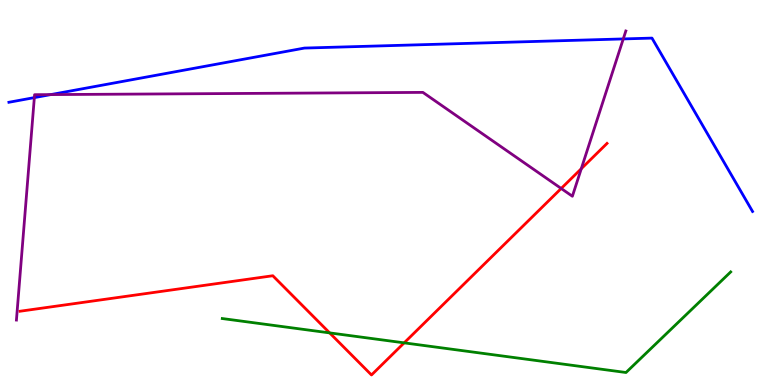[{'lines': ['blue', 'red'], 'intersections': []}, {'lines': ['green', 'red'], 'intersections': [{'x': 4.25, 'y': 1.35}, {'x': 5.22, 'y': 1.09}]}, {'lines': ['purple', 'red'], 'intersections': [{'x': 7.24, 'y': 5.1}, {'x': 7.5, 'y': 5.62}]}, {'lines': ['blue', 'green'], 'intersections': []}, {'lines': ['blue', 'purple'], 'intersections': [{'x': 0.443, 'y': 7.46}, {'x': 0.655, 'y': 7.54}, {'x': 8.04, 'y': 8.99}]}, {'lines': ['green', 'purple'], 'intersections': []}]